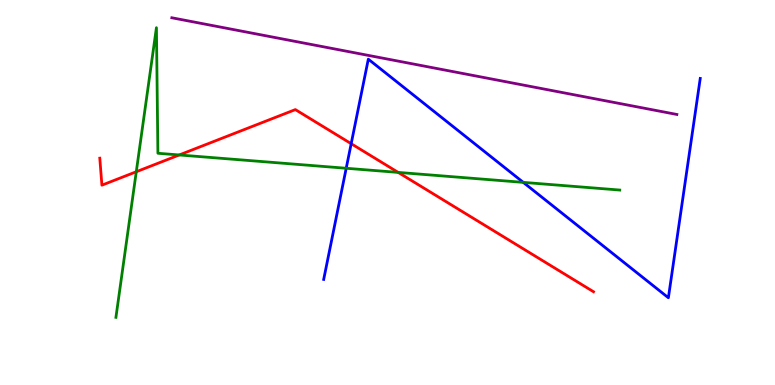[{'lines': ['blue', 'red'], 'intersections': [{'x': 4.53, 'y': 6.27}]}, {'lines': ['green', 'red'], 'intersections': [{'x': 1.76, 'y': 5.54}, {'x': 2.31, 'y': 5.97}, {'x': 5.14, 'y': 5.52}]}, {'lines': ['purple', 'red'], 'intersections': []}, {'lines': ['blue', 'green'], 'intersections': [{'x': 4.47, 'y': 5.63}, {'x': 6.75, 'y': 5.26}]}, {'lines': ['blue', 'purple'], 'intersections': []}, {'lines': ['green', 'purple'], 'intersections': []}]